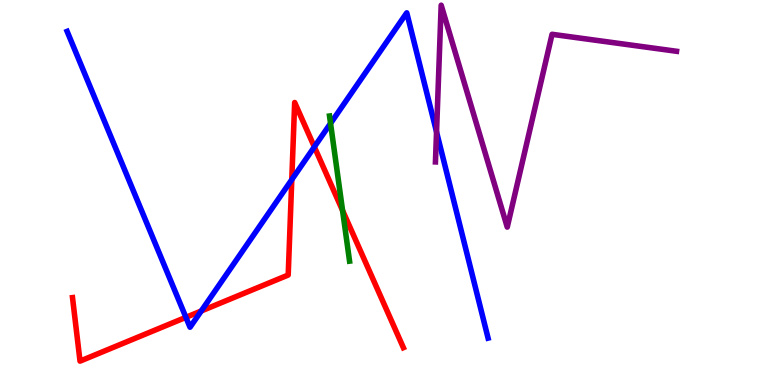[{'lines': ['blue', 'red'], 'intersections': [{'x': 2.4, 'y': 1.76}, {'x': 2.6, 'y': 1.92}, {'x': 3.76, 'y': 5.33}, {'x': 4.06, 'y': 6.19}]}, {'lines': ['green', 'red'], 'intersections': [{'x': 4.42, 'y': 4.53}]}, {'lines': ['purple', 'red'], 'intersections': []}, {'lines': ['blue', 'green'], 'intersections': [{'x': 4.27, 'y': 6.8}]}, {'lines': ['blue', 'purple'], 'intersections': [{'x': 5.63, 'y': 6.57}]}, {'lines': ['green', 'purple'], 'intersections': []}]